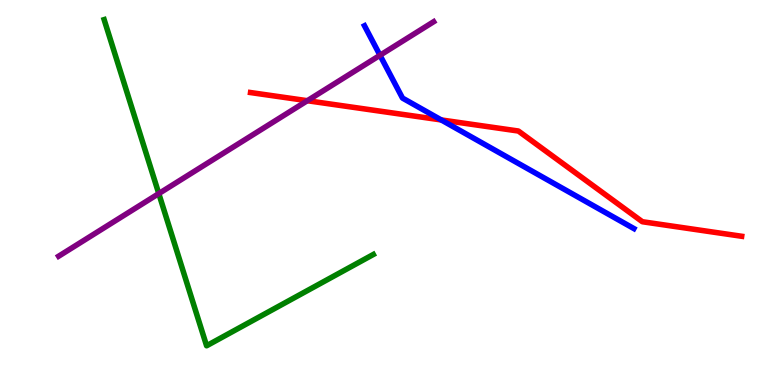[{'lines': ['blue', 'red'], 'intersections': [{'x': 5.69, 'y': 6.88}]}, {'lines': ['green', 'red'], 'intersections': []}, {'lines': ['purple', 'red'], 'intersections': [{'x': 3.97, 'y': 7.38}]}, {'lines': ['blue', 'green'], 'intersections': []}, {'lines': ['blue', 'purple'], 'intersections': [{'x': 4.9, 'y': 8.56}]}, {'lines': ['green', 'purple'], 'intersections': [{'x': 2.05, 'y': 4.97}]}]